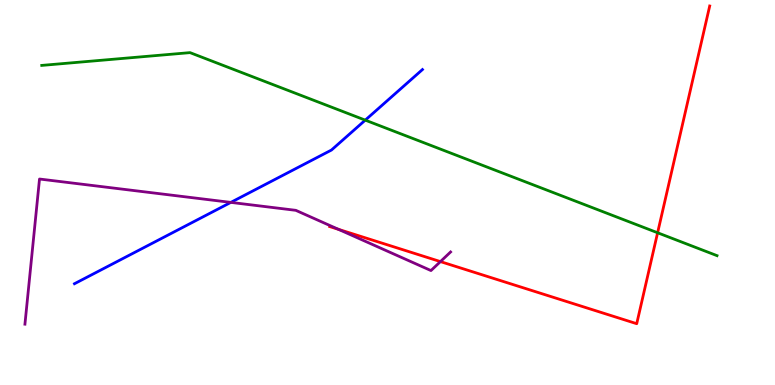[{'lines': ['blue', 'red'], 'intersections': []}, {'lines': ['green', 'red'], 'intersections': [{'x': 8.49, 'y': 3.95}]}, {'lines': ['purple', 'red'], 'intersections': [{'x': 4.37, 'y': 4.04}, {'x': 5.68, 'y': 3.21}]}, {'lines': ['blue', 'green'], 'intersections': [{'x': 4.71, 'y': 6.88}]}, {'lines': ['blue', 'purple'], 'intersections': [{'x': 2.98, 'y': 4.74}]}, {'lines': ['green', 'purple'], 'intersections': []}]